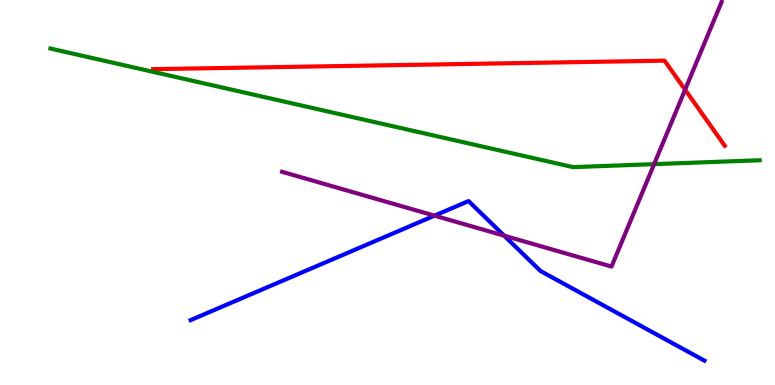[{'lines': ['blue', 'red'], 'intersections': []}, {'lines': ['green', 'red'], 'intersections': []}, {'lines': ['purple', 'red'], 'intersections': [{'x': 8.84, 'y': 7.67}]}, {'lines': ['blue', 'green'], 'intersections': []}, {'lines': ['blue', 'purple'], 'intersections': [{'x': 5.61, 'y': 4.4}, {'x': 6.51, 'y': 3.88}]}, {'lines': ['green', 'purple'], 'intersections': [{'x': 8.44, 'y': 5.74}]}]